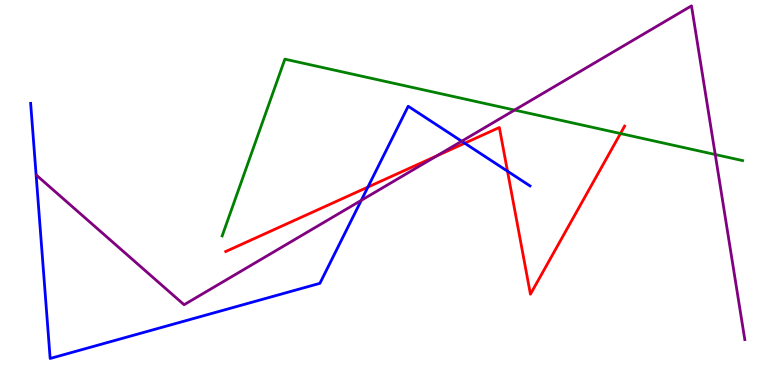[{'lines': ['blue', 'red'], 'intersections': [{'x': 4.75, 'y': 5.14}, {'x': 6.0, 'y': 6.28}, {'x': 6.55, 'y': 5.55}]}, {'lines': ['green', 'red'], 'intersections': [{'x': 8.01, 'y': 6.53}]}, {'lines': ['purple', 'red'], 'intersections': [{'x': 5.64, 'y': 5.95}]}, {'lines': ['blue', 'green'], 'intersections': []}, {'lines': ['blue', 'purple'], 'intersections': [{'x': 4.66, 'y': 4.8}, {'x': 5.96, 'y': 6.33}]}, {'lines': ['green', 'purple'], 'intersections': [{'x': 6.64, 'y': 7.14}, {'x': 9.23, 'y': 5.99}]}]